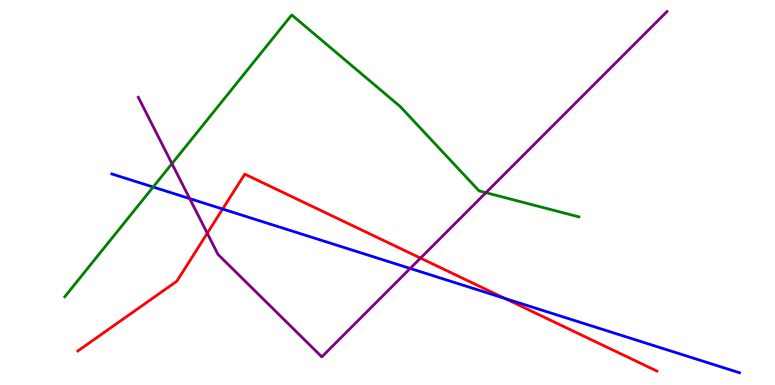[{'lines': ['blue', 'red'], 'intersections': [{'x': 2.87, 'y': 4.57}, {'x': 6.52, 'y': 2.25}]}, {'lines': ['green', 'red'], 'intersections': []}, {'lines': ['purple', 'red'], 'intersections': [{'x': 2.67, 'y': 3.94}, {'x': 5.43, 'y': 3.3}]}, {'lines': ['blue', 'green'], 'intersections': [{'x': 1.98, 'y': 5.14}]}, {'lines': ['blue', 'purple'], 'intersections': [{'x': 2.45, 'y': 4.84}, {'x': 5.29, 'y': 3.03}]}, {'lines': ['green', 'purple'], 'intersections': [{'x': 2.22, 'y': 5.75}, {'x': 6.27, 'y': 5.0}]}]